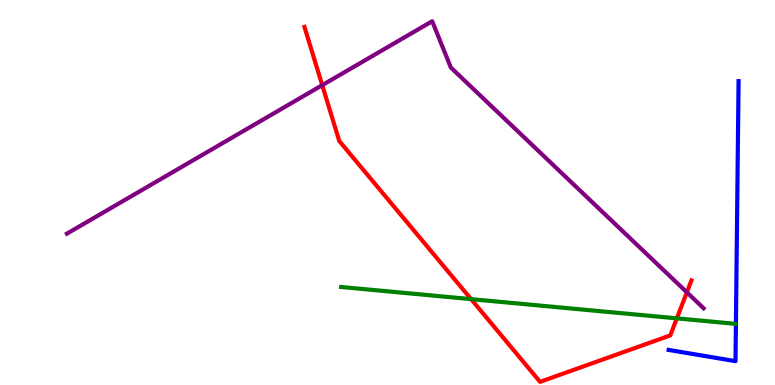[{'lines': ['blue', 'red'], 'intersections': []}, {'lines': ['green', 'red'], 'intersections': [{'x': 6.08, 'y': 2.23}, {'x': 8.73, 'y': 1.73}]}, {'lines': ['purple', 'red'], 'intersections': [{'x': 4.16, 'y': 7.79}, {'x': 8.86, 'y': 2.41}]}, {'lines': ['blue', 'green'], 'intersections': []}, {'lines': ['blue', 'purple'], 'intersections': []}, {'lines': ['green', 'purple'], 'intersections': []}]